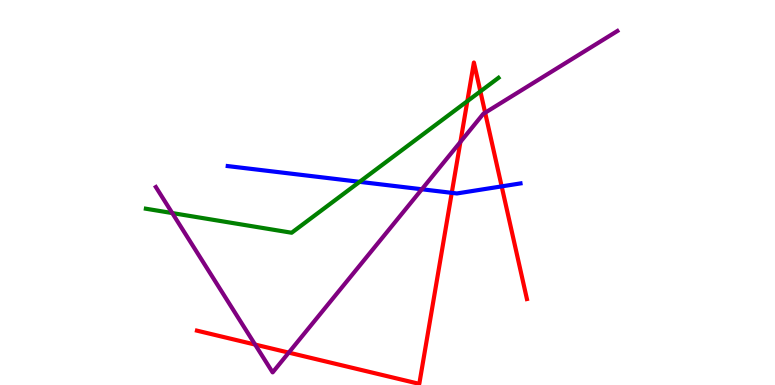[{'lines': ['blue', 'red'], 'intersections': [{'x': 5.83, 'y': 4.99}, {'x': 6.47, 'y': 5.16}]}, {'lines': ['green', 'red'], 'intersections': [{'x': 6.03, 'y': 7.37}, {'x': 6.2, 'y': 7.63}]}, {'lines': ['purple', 'red'], 'intersections': [{'x': 3.29, 'y': 1.05}, {'x': 3.73, 'y': 0.841}, {'x': 5.94, 'y': 6.31}, {'x': 6.26, 'y': 7.07}]}, {'lines': ['blue', 'green'], 'intersections': [{'x': 4.64, 'y': 5.28}]}, {'lines': ['blue', 'purple'], 'intersections': [{'x': 5.44, 'y': 5.08}]}, {'lines': ['green', 'purple'], 'intersections': [{'x': 2.22, 'y': 4.47}]}]